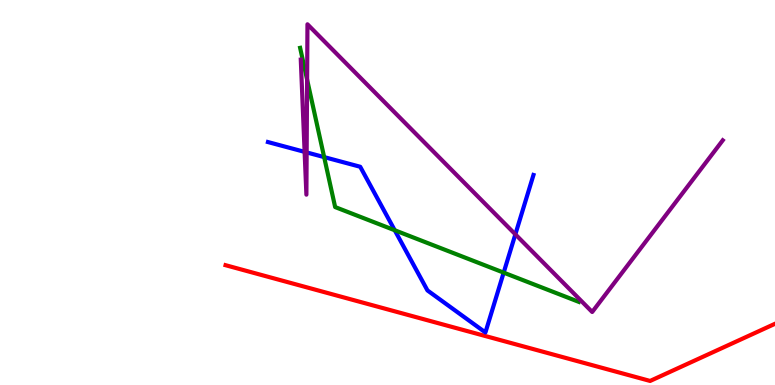[{'lines': ['blue', 'red'], 'intersections': []}, {'lines': ['green', 'red'], 'intersections': []}, {'lines': ['purple', 'red'], 'intersections': []}, {'lines': ['blue', 'green'], 'intersections': [{'x': 4.18, 'y': 5.92}, {'x': 5.09, 'y': 4.02}, {'x': 6.5, 'y': 2.92}]}, {'lines': ['blue', 'purple'], 'intersections': [{'x': 3.93, 'y': 6.06}, {'x': 3.96, 'y': 6.04}, {'x': 6.65, 'y': 3.91}]}, {'lines': ['green', 'purple'], 'intersections': [{'x': 3.96, 'y': 7.93}]}]